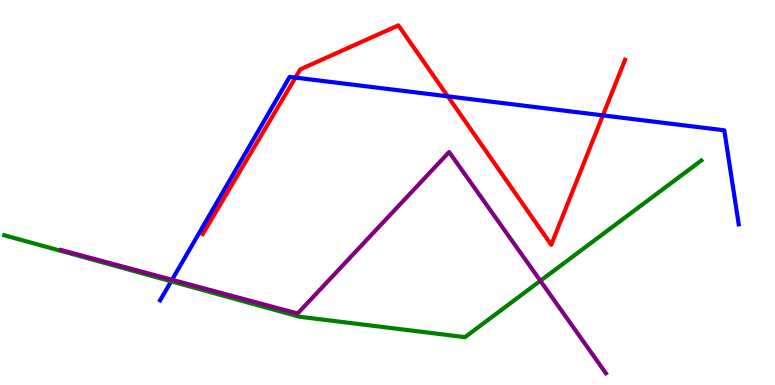[{'lines': ['blue', 'red'], 'intersections': [{'x': 3.81, 'y': 7.98}, {'x': 5.78, 'y': 7.5}, {'x': 7.78, 'y': 7.0}]}, {'lines': ['green', 'red'], 'intersections': []}, {'lines': ['purple', 'red'], 'intersections': []}, {'lines': ['blue', 'green'], 'intersections': [{'x': 2.21, 'y': 2.69}]}, {'lines': ['blue', 'purple'], 'intersections': [{'x': 2.22, 'y': 2.73}]}, {'lines': ['green', 'purple'], 'intersections': [{'x': 6.97, 'y': 2.71}]}]